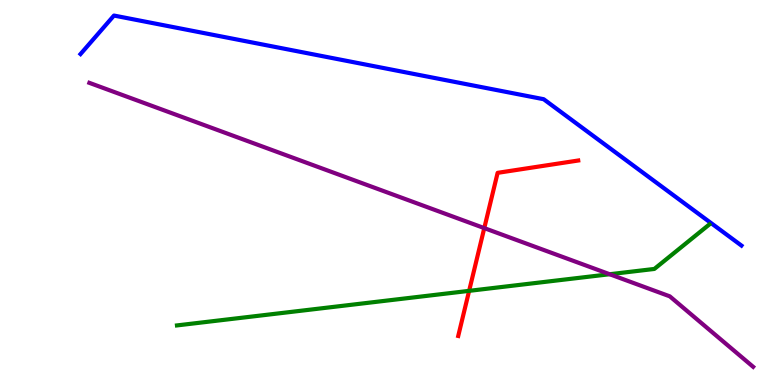[{'lines': ['blue', 'red'], 'intersections': []}, {'lines': ['green', 'red'], 'intersections': [{'x': 6.05, 'y': 2.45}]}, {'lines': ['purple', 'red'], 'intersections': [{'x': 6.25, 'y': 4.08}]}, {'lines': ['blue', 'green'], 'intersections': []}, {'lines': ['blue', 'purple'], 'intersections': []}, {'lines': ['green', 'purple'], 'intersections': [{'x': 7.87, 'y': 2.88}]}]